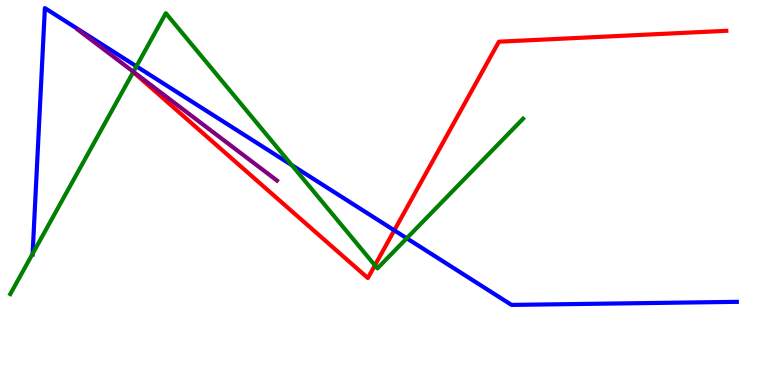[{'lines': ['blue', 'red'], 'intersections': [{'x': 5.09, 'y': 4.02}]}, {'lines': ['green', 'red'], 'intersections': [{'x': 1.72, 'y': 8.13}, {'x': 4.84, 'y': 3.11}]}, {'lines': ['purple', 'red'], 'intersections': []}, {'lines': ['blue', 'green'], 'intersections': [{'x': 0.421, 'y': 3.41}, {'x': 1.76, 'y': 8.28}, {'x': 3.77, 'y': 5.71}, {'x': 5.25, 'y': 3.81}]}, {'lines': ['blue', 'purple'], 'intersections': []}, {'lines': ['green', 'purple'], 'intersections': [{'x': 1.72, 'y': 8.14}]}]